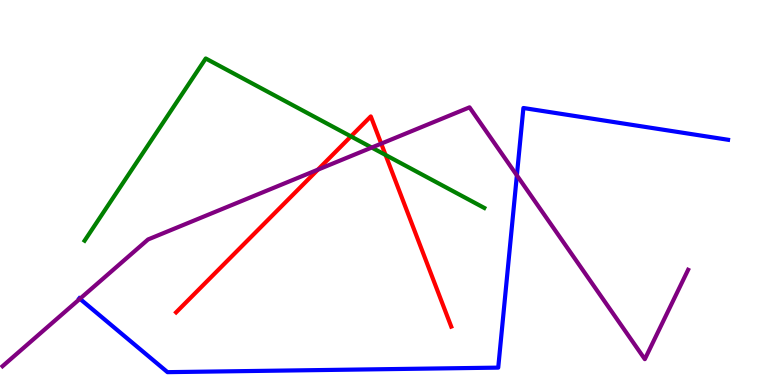[{'lines': ['blue', 'red'], 'intersections': []}, {'lines': ['green', 'red'], 'intersections': [{'x': 4.53, 'y': 6.46}, {'x': 4.97, 'y': 5.97}]}, {'lines': ['purple', 'red'], 'intersections': [{'x': 4.1, 'y': 5.59}, {'x': 4.92, 'y': 6.27}]}, {'lines': ['blue', 'green'], 'intersections': []}, {'lines': ['blue', 'purple'], 'intersections': [{'x': 1.03, 'y': 2.24}, {'x': 6.67, 'y': 5.45}]}, {'lines': ['green', 'purple'], 'intersections': [{'x': 4.8, 'y': 6.17}]}]